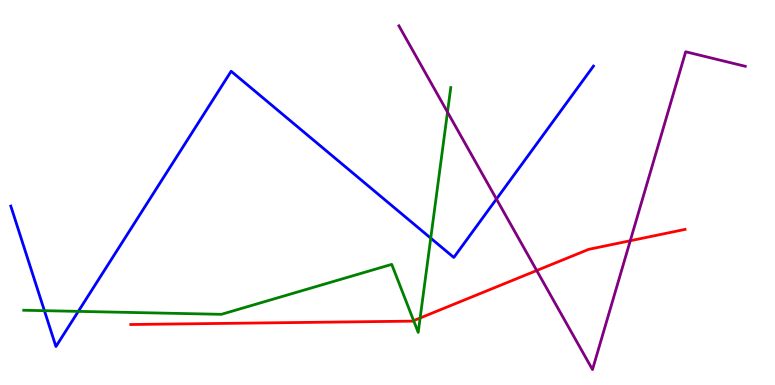[{'lines': ['blue', 'red'], 'intersections': []}, {'lines': ['green', 'red'], 'intersections': [{'x': 5.34, 'y': 1.67}, {'x': 5.42, 'y': 1.74}]}, {'lines': ['purple', 'red'], 'intersections': [{'x': 6.93, 'y': 2.97}, {'x': 8.13, 'y': 3.75}]}, {'lines': ['blue', 'green'], 'intersections': [{'x': 0.573, 'y': 1.93}, {'x': 1.01, 'y': 1.91}, {'x': 5.56, 'y': 3.81}]}, {'lines': ['blue', 'purple'], 'intersections': [{'x': 6.41, 'y': 4.83}]}, {'lines': ['green', 'purple'], 'intersections': [{'x': 5.77, 'y': 7.09}]}]